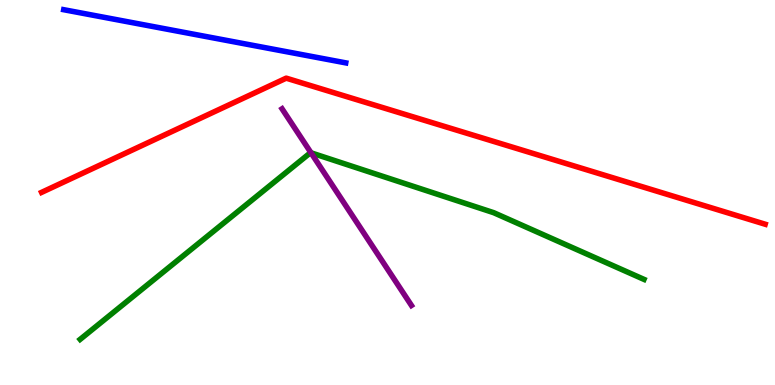[{'lines': ['blue', 'red'], 'intersections': []}, {'lines': ['green', 'red'], 'intersections': []}, {'lines': ['purple', 'red'], 'intersections': []}, {'lines': ['blue', 'green'], 'intersections': []}, {'lines': ['blue', 'purple'], 'intersections': []}, {'lines': ['green', 'purple'], 'intersections': [{'x': 4.01, 'y': 6.03}]}]